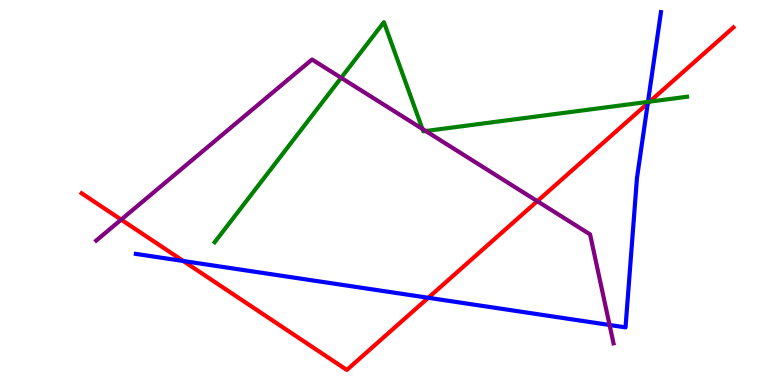[{'lines': ['blue', 'red'], 'intersections': [{'x': 2.37, 'y': 3.22}, {'x': 5.53, 'y': 2.27}, {'x': 8.36, 'y': 7.32}]}, {'lines': ['green', 'red'], 'intersections': [{'x': 8.38, 'y': 7.36}]}, {'lines': ['purple', 'red'], 'intersections': [{'x': 1.56, 'y': 4.3}, {'x': 6.93, 'y': 4.77}]}, {'lines': ['blue', 'green'], 'intersections': [{'x': 8.36, 'y': 7.35}]}, {'lines': ['blue', 'purple'], 'intersections': [{'x': 7.87, 'y': 1.56}]}, {'lines': ['green', 'purple'], 'intersections': [{'x': 4.4, 'y': 7.98}, {'x': 5.45, 'y': 6.65}, {'x': 5.49, 'y': 6.6}]}]